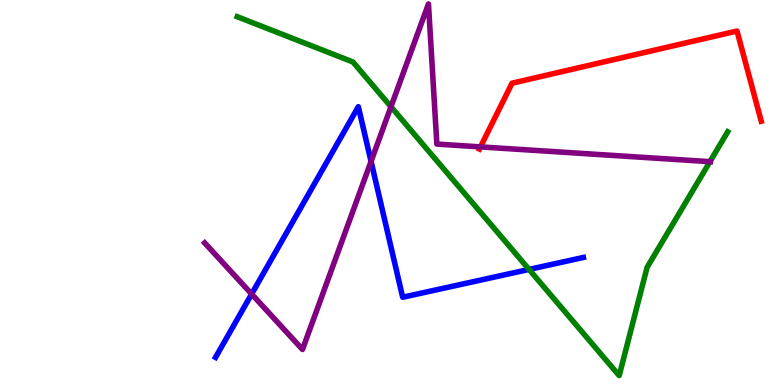[{'lines': ['blue', 'red'], 'intersections': []}, {'lines': ['green', 'red'], 'intersections': []}, {'lines': ['purple', 'red'], 'intersections': [{'x': 6.2, 'y': 6.18}]}, {'lines': ['blue', 'green'], 'intersections': [{'x': 6.83, 'y': 3.0}]}, {'lines': ['blue', 'purple'], 'intersections': [{'x': 3.25, 'y': 2.36}, {'x': 4.79, 'y': 5.81}]}, {'lines': ['green', 'purple'], 'intersections': [{'x': 5.04, 'y': 7.23}, {'x': 9.16, 'y': 5.8}]}]